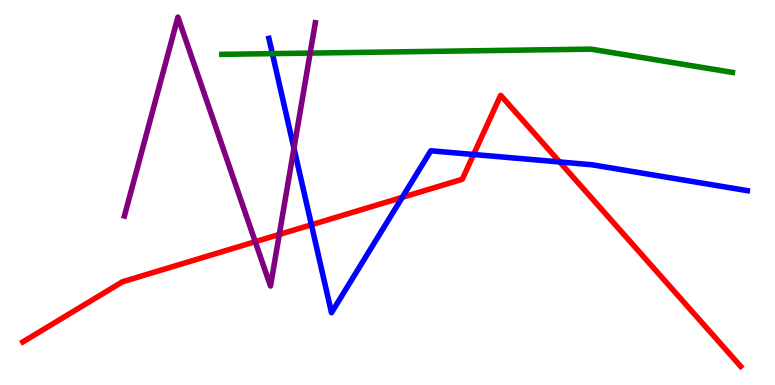[{'lines': ['blue', 'red'], 'intersections': [{'x': 4.02, 'y': 4.16}, {'x': 5.19, 'y': 4.87}, {'x': 6.11, 'y': 5.99}, {'x': 7.22, 'y': 5.79}]}, {'lines': ['green', 'red'], 'intersections': []}, {'lines': ['purple', 'red'], 'intersections': [{'x': 3.29, 'y': 3.72}, {'x': 3.6, 'y': 3.91}]}, {'lines': ['blue', 'green'], 'intersections': [{'x': 3.51, 'y': 8.61}]}, {'lines': ['blue', 'purple'], 'intersections': [{'x': 3.79, 'y': 6.15}]}, {'lines': ['green', 'purple'], 'intersections': [{'x': 4.0, 'y': 8.62}]}]